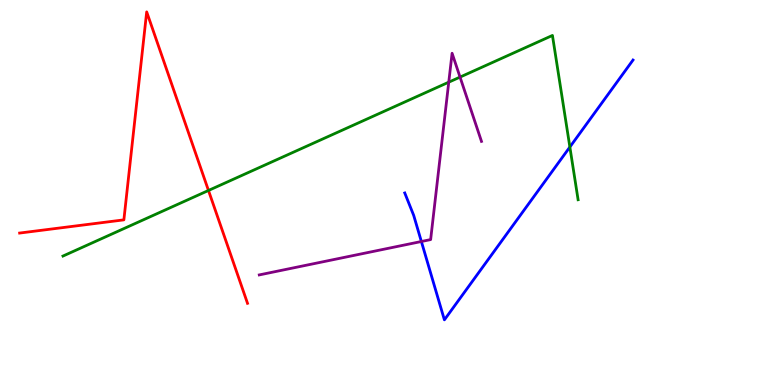[{'lines': ['blue', 'red'], 'intersections': []}, {'lines': ['green', 'red'], 'intersections': [{'x': 2.69, 'y': 5.05}]}, {'lines': ['purple', 'red'], 'intersections': []}, {'lines': ['blue', 'green'], 'intersections': [{'x': 7.35, 'y': 6.18}]}, {'lines': ['blue', 'purple'], 'intersections': [{'x': 5.44, 'y': 3.73}]}, {'lines': ['green', 'purple'], 'intersections': [{'x': 5.79, 'y': 7.87}, {'x': 5.94, 'y': 8.0}]}]